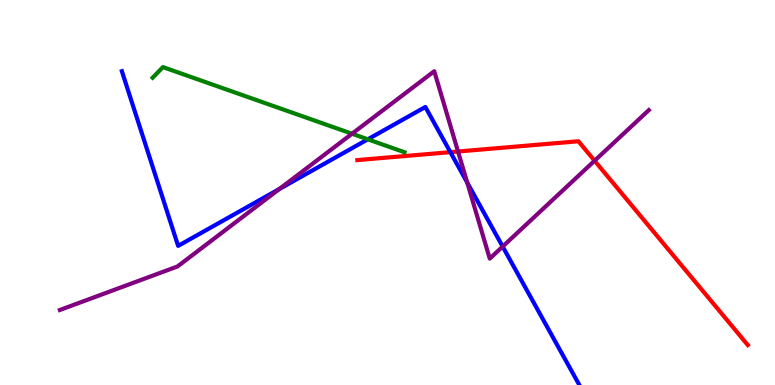[{'lines': ['blue', 'red'], 'intersections': [{'x': 5.81, 'y': 6.05}]}, {'lines': ['green', 'red'], 'intersections': []}, {'lines': ['purple', 'red'], 'intersections': [{'x': 5.91, 'y': 6.06}, {'x': 7.67, 'y': 5.83}]}, {'lines': ['blue', 'green'], 'intersections': [{'x': 4.75, 'y': 6.38}]}, {'lines': ['blue', 'purple'], 'intersections': [{'x': 3.6, 'y': 5.09}, {'x': 6.03, 'y': 5.26}, {'x': 6.49, 'y': 3.6}]}, {'lines': ['green', 'purple'], 'intersections': [{'x': 4.54, 'y': 6.53}]}]